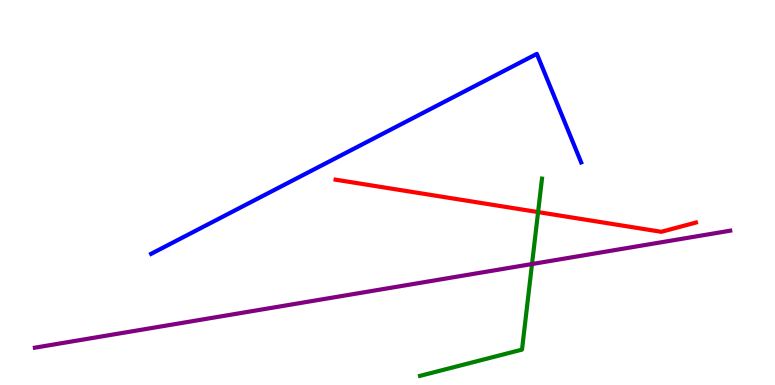[{'lines': ['blue', 'red'], 'intersections': []}, {'lines': ['green', 'red'], 'intersections': [{'x': 6.94, 'y': 4.49}]}, {'lines': ['purple', 'red'], 'intersections': []}, {'lines': ['blue', 'green'], 'intersections': []}, {'lines': ['blue', 'purple'], 'intersections': []}, {'lines': ['green', 'purple'], 'intersections': [{'x': 6.86, 'y': 3.14}]}]